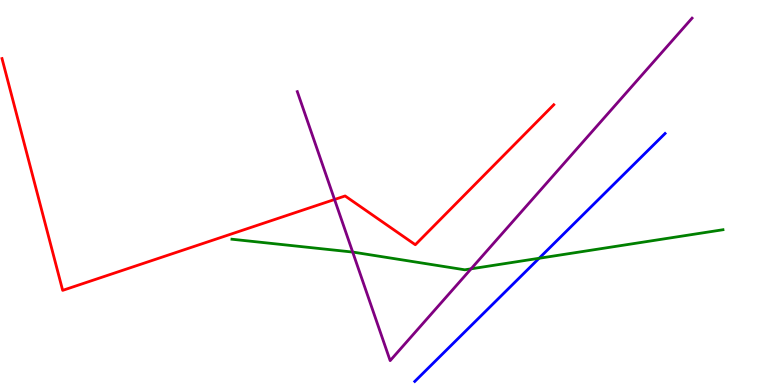[{'lines': ['blue', 'red'], 'intersections': []}, {'lines': ['green', 'red'], 'intersections': []}, {'lines': ['purple', 'red'], 'intersections': [{'x': 4.32, 'y': 4.82}]}, {'lines': ['blue', 'green'], 'intersections': [{'x': 6.96, 'y': 3.29}]}, {'lines': ['blue', 'purple'], 'intersections': []}, {'lines': ['green', 'purple'], 'intersections': [{'x': 4.55, 'y': 3.45}, {'x': 6.08, 'y': 3.02}]}]